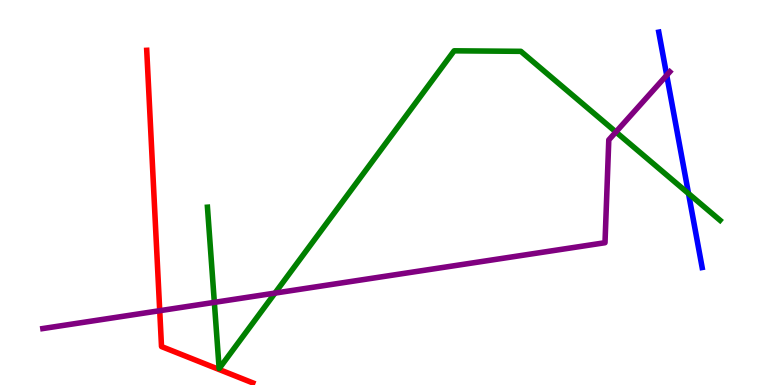[{'lines': ['blue', 'red'], 'intersections': []}, {'lines': ['green', 'red'], 'intersections': []}, {'lines': ['purple', 'red'], 'intersections': [{'x': 2.06, 'y': 1.93}]}, {'lines': ['blue', 'green'], 'intersections': [{'x': 8.88, 'y': 4.97}]}, {'lines': ['blue', 'purple'], 'intersections': [{'x': 8.6, 'y': 8.05}]}, {'lines': ['green', 'purple'], 'intersections': [{'x': 2.77, 'y': 2.15}, {'x': 3.55, 'y': 2.39}, {'x': 7.95, 'y': 6.57}]}]